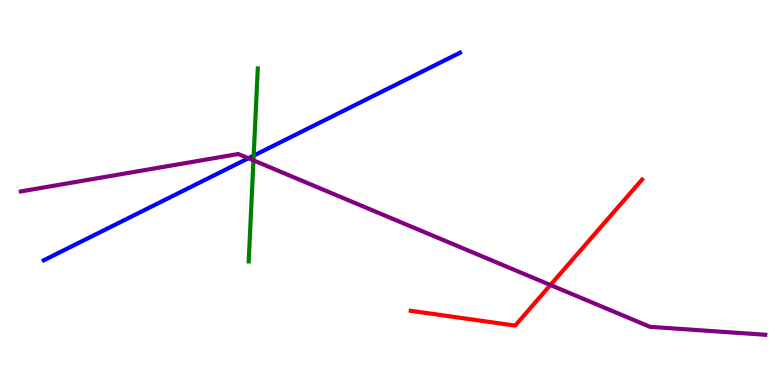[{'lines': ['blue', 'red'], 'intersections': []}, {'lines': ['green', 'red'], 'intersections': []}, {'lines': ['purple', 'red'], 'intersections': [{'x': 7.1, 'y': 2.6}]}, {'lines': ['blue', 'green'], 'intersections': [{'x': 3.27, 'y': 5.96}]}, {'lines': ['blue', 'purple'], 'intersections': [{'x': 3.21, 'y': 5.89}]}, {'lines': ['green', 'purple'], 'intersections': [{'x': 3.27, 'y': 5.83}]}]